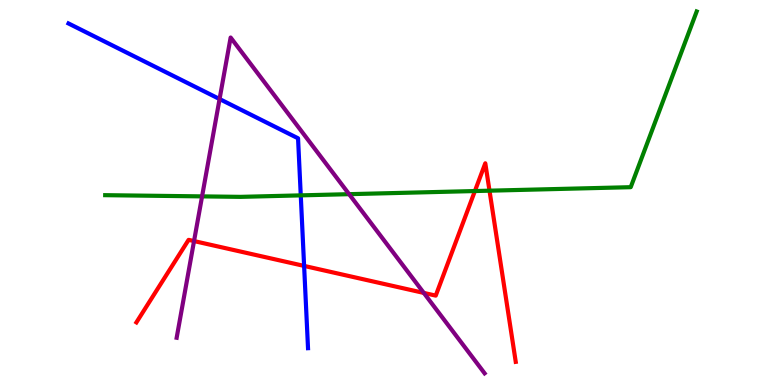[{'lines': ['blue', 'red'], 'intersections': [{'x': 3.92, 'y': 3.09}]}, {'lines': ['green', 'red'], 'intersections': [{'x': 6.13, 'y': 5.04}, {'x': 6.32, 'y': 5.05}]}, {'lines': ['purple', 'red'], 'intersections': [{'x': 2.5, 'y': 3.74}, {'x': 5.47, 'y': 2.39}]}, {'lines': ['blue', 'green'], 'intersections': [{'x': 3.88, 'y': 4.93}]}, {'lines': ['blue', 'purple'], 'intersections': [{'x': 2.83, 'y': 7.43}]}, {'lines': ['green', 'purple'], 'intersections': [{'x': 2.61, 'y': 4.9}, {'x': 4.5, 'y': 4.96}]}]